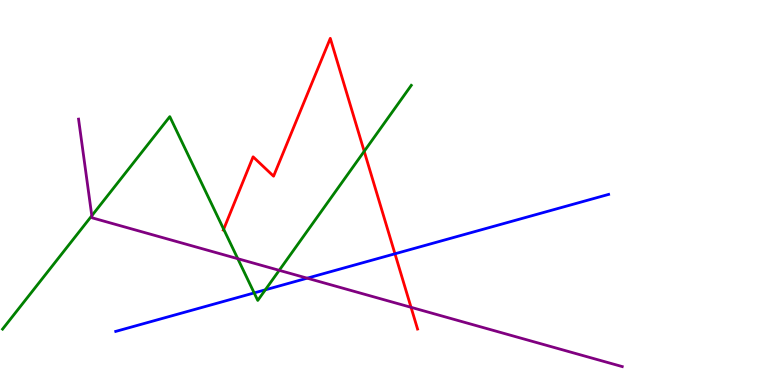[{'lines': ['blue', 'red'], 'intersections': [{'x': 5.1, 'y': 3.41}]}, {'lines': ['green', 'red'], 'intersections': [{'x': 2.89, 'y': 4.05}, {'x': 4.7, 'y': 6.07}]}, {'lines': ['purple', 'red'], 'intersections': [{'x': 5.3, 'y': 2.02}]}, {'lines': ['blue', 'green'], 'intersections': [{'x': 3.28, 'y': 2.39}, {'x': 3.42, 'y': 2.47}]}, {'lines': ['blue', 'purple'], 'intersections': [{'x': 3.96, 'y': 2.77}]}, {'lines': ['green', 'purple'], 'intersections': [{'x': 1.18, 'y': 4.4}, {'x': 3.07, 'y': 3.28}, {'x': 3.6, 'y': 2.98}]}]